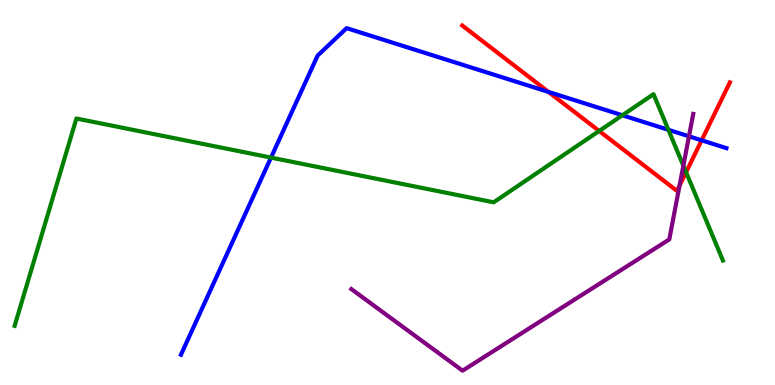[{'lines': ['blue', 'red'], 'intersections': [{'x': 7.08, 'y': 7.61}, {'x': 9.05, 'y': 6.36}]}, {'lines': ['green', 'red'], 'intersections': [{'x': 7.73, 'y': 6.6}, {'x': 8.85, 'y': 5.53}]}, {'lines': ['purple', 'red'], 'intersections': [{'x': 8.77, 'y': 5.18}]}, {'lines': ['blue', 'green'], 'intersections': [{'x': 3.5, 'y': 5.91}, {'x': 8.03, 'y': 7.01}, {'x': 8.62, 'y': 6.63}]}, {'lines': ['blue', 'purple'], 'intersections': [{'x': 8.89, 'y': 6.46}]}, {'lines': ['green', 'purple'], 'intersections': [{'x': 8.82, 'y': 5.7}]}]